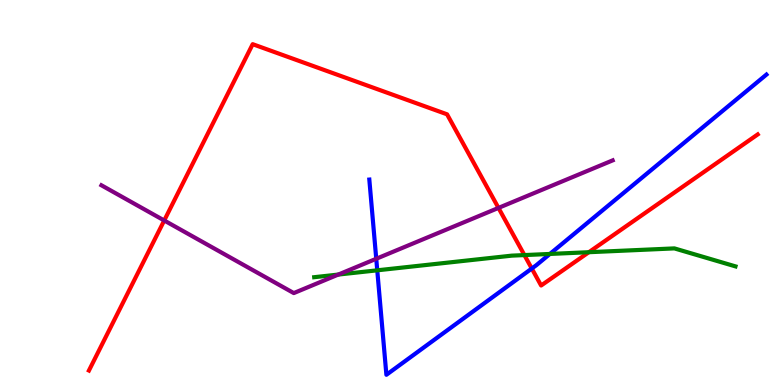[{'lines': ['blue', 'red'], 'intersections': [{'x': 6.86, 'y': 3.03}]}, {'lines': ['green', 'red'], 'intersections': [{'x': 6.77, 'y': 3.37}, {'x': 7.6, 'y': 3.45}]}, {'lines': ['purple', 'red'], 'intersections': [{'x': 2.12, 'y': 4.27}, {'x': 6.43, 'y': 4.6}]}, {'lines': ['blue', 'green'], 'intersections': [{'x': 4.87, 'y': 2.98}, {'x': 7.1, 'y': 3.4}]}, {'lines': ['blue', 'purple'], 'intersections': [{'x': 4.85, 'y': 3.28}]}, {'lines': ['green', 'purple'], 'intersections': [{'x': 4.36, 'y': 2.87}]}]